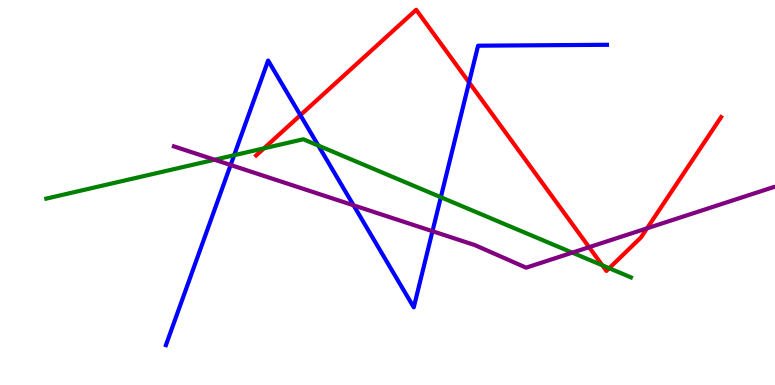[{'lines': ['blue', 'red'], 'intersections': [{'x': 3.88, 'y': 7.01}, {'x': 6.05, 'y': 7.86}]}, {'lines': ['green', 'red'], 'intersections': [{'x': 3.41, 'y': 6.15}, {'x': 7.77, 'y': 3.11}, {'x': 7.86, 'y': 3.03}]}, {'lines': ['purple', 'red'], 'intersections': [{'x': 7.6, 'y': 3.58}, {'x': 8.35, 'y': 4.07}]}, {'lines': ['blue', 'green'], 'intersections': [{'x': 3.02, 'y': 5.97}, {'x': 4.11, 'y': 6.22}, {'x': 5.69, 'y': 4.88}]}, {'lines': ['blue', 'purple'], 'intersections': [{'x': 2.98, 'y': 5.71}, {'x': 4.56, 'y': 4.67}, {'x': 5.58, 'y': 3.99}]}, {'lines': ['green', 'purple'], 'intersections': [{'x': 2.77, 'y': 5.85}, {'x': 7.38, 'y': 3.44}]}]